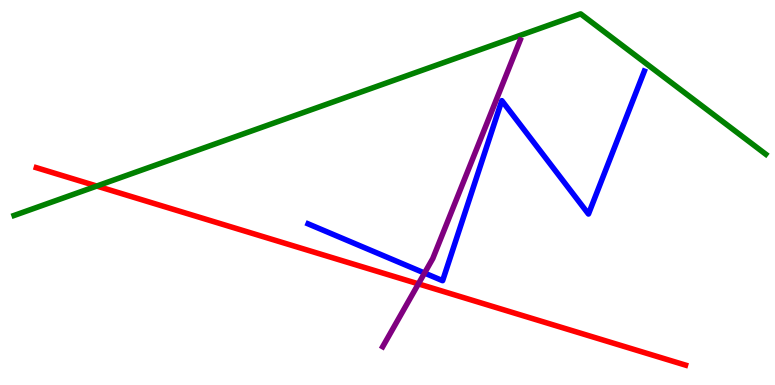[{'lines': ['blue', 'red'], 'intersections': []}, {'lines': ['green', 'red'], 'intersections': [{'x': 1.25, 'y': 5.17}]}, {'lines': ['purple', 'red'], 'intersections': [{'x': 5.4, 'y': 2.63}]}, {'lines': ['blue', 'green'], 'intersections': []}, {'lines': ['blue', 'purple'], 'intersections': [{'x': 5.48, 'y': 2.91}]}, {'lines': ['green', 'purple'], 'intersections': []}]